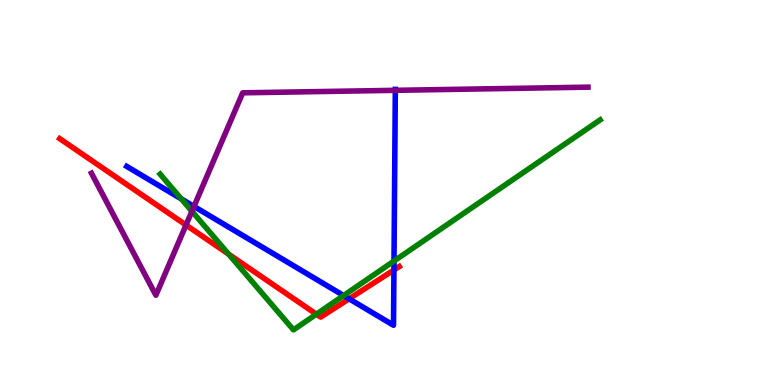[{'lines': ['blue', 'red'], 'intersections': [{'x': 4.5, 'y': 2.24}, {'x': 5.08, 'y': 2.99}]}, {'lines': ['green', 'red'], 'intersections': [{'x': 2.95, 'y': 3.4}, {'x': 4.08, 'y': 1.84}]}, {'lines': ['purple', 'red'], 'intersections': [{'x': 2.4, 'y': 4.16}]}, {'lines': ['blue', 'green'], 'intersections': [{'x': 2.34, 'y': 4.83}, {'x': 4.43, 'y': 2.32}, {'x': 5.08, 'y': 3.22}]}, {'lines': ['blue', 'purple'], 'intersections': [{'x': 2.5, 'y': 4.64}, {'x': 5.1, 'y': 7.65}]}, {'lines': ['green', 'purple'], 'intersections': [{'x': 2.48, 'y': 4.51}]}]